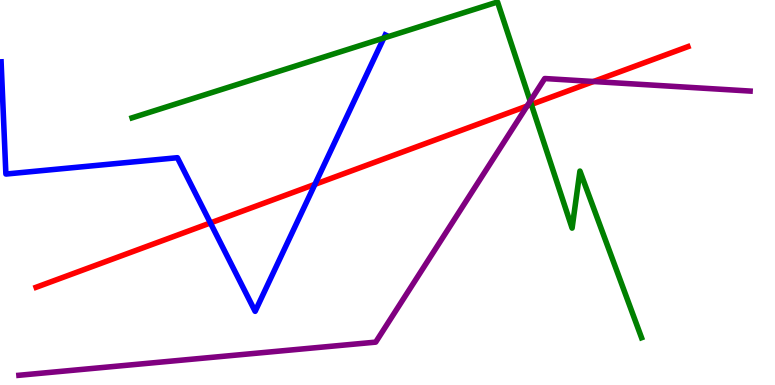[{'lines': ['blue', 'red'], 'intersections': [{'x': 2.71, 'y': 4.21}, {'x': 4.06, 'y': 5.21}]}, {'lines': ['green', 'red'], 'intersections': [{'x': 6.86, 'y': 7.29}]}, {'lines': ['purple', 'red'], 'intersections': [{'x': 6.8, 'y': 7.25}, {'x': 7.66, 'y': 7.88}]}, {'lines': ['blue', 'green'], 'intersections': [{'x': 4.95, 'y': 9.01}]}, {'lines': ['blue', 'purple'], 'intersections': []}, {'lines': ['green', 'purple'], 'intersections': [{'x': 6.84, 'y': 7.37}]}]